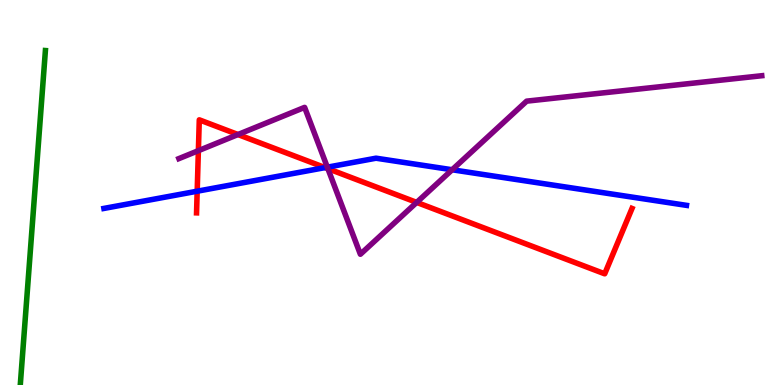[{'lines': ['blue', 'red'], 'intersections': [{'x': 2.54, 'y': 5.03}, {'x': 4.19, 'y': 5.65}]}, {'lines': ['green', 'red'], 'intersections': []}, {'lines': ['purple', 'red'], 'intersections': [{'x': 2.56, 'y': 6.09}, {'x': 3.07, 'y': 6.51}, {'x': 4.23, 'y': 5.62}, {'x': 5.38, 'y': 4.74}]}, {'lines': ['blue', 'green'], 'intersections': []}, {'lines': ['blue', 'purple'], 'intersections': [{'x': 4.22, 'y': 5.66}, {'x': 5.83, 'y': 5.59}]}, {'lines': ['green', 'purple'], 'intersections': []}]